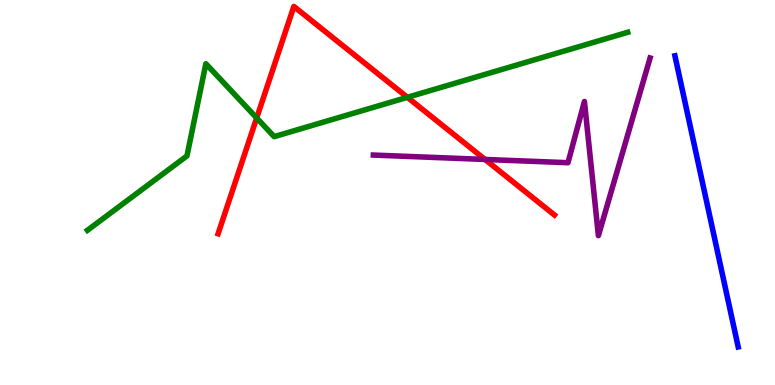[{'lines': ['blue', 'red'], 'intersections': []}, {'lines': ['green', 'red'], 'intersections': [{'x': 3.31, 'y': 6.94}, {'x': 5.26, 'y': 7.47}]}, {'lines': ['purple', 'red'], 'intersections': [{'x': 6.26, 'y': 5.86}]}, {'lines': ['blue', 'green'], 'intersections': []}, {'lines': ['blue', 'purple'], 'intersections': []}, {'lines': ['green', 'purple'], 'intersections': []}]